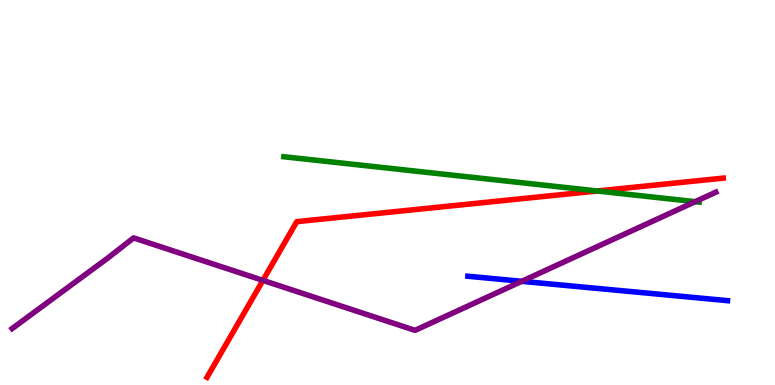[{'lines': ['blue', 'red'], 'intersections': []}, {'lines': ['green', 'red'], 'intersections': [{'x': 7.71, 'y': 5.04}]}, {'lines': ['purple', 'red'], 'intersections': [{'x': 3.39, 'y': 2.72}]}, {'lines': ['blue', 'green'], 'intersections': []}, {'lines': ['blue', 'purple'], 'intersections': [{'x': 6.73, 'y': 2.69}]}, {'lines': ['green', 'purple'], 'intersections': [{'x': 8.97, 'y': 4.76}]}]